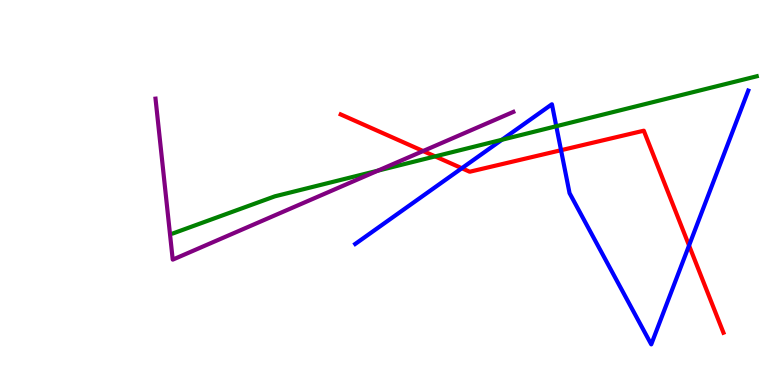[{'lines': ['blue', 'red'], 'intersections': [{'x': 5.96, 'y': 5.63}, {'x': 7.24, 'y': 6.1}, {'x': 8.89, 'y': 3.62}]}, {'lines': ['green', 'red'], 'intersections': [{'x': 5.62, 'y': 5.94}]}, {'lines': ['purple', 'red'], 'intersections': [{'x': 5.46, 'y': 6.08}]}, {'lines': ['blue', 'green'], 'intersections': [{'x': 6.48, 'y': 6.37}, {'x': 7.18, 'y': 6.72}]}, {'lines': ['blue', 'purple'], 'intersections': []}, {'lines': ['green', 'purple'], 'intersections': [{'x': 4.88, 'y': 5.57}]}]